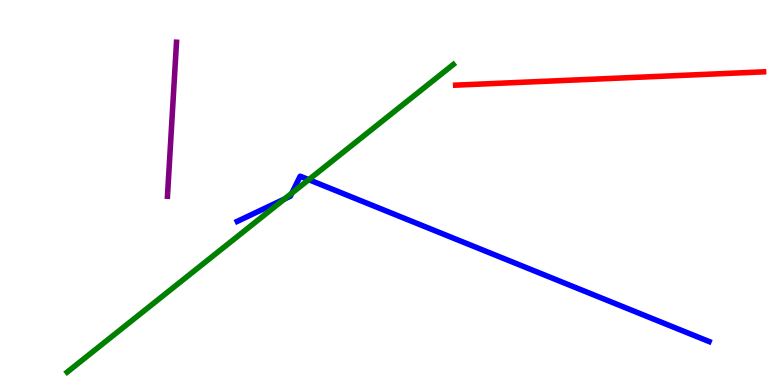[{'lines': ['blue', 'red'], 'intersections': []}, {'lines': ['green', 'red'], 'intersections': []}, {'lines': ['purple', 'red'], 'intersections': []}, {'lines': ['blue', 'green'], 'intersections': [{'x': 3.67, 'y': 4.83}, {'x': 3.77, 'y': 4.98}, {'x': 3.98, 'y': 5.33}]}, {'lines': ['blue', 'purple'], 'intersections': []}, {'lines': ['green', 'purple'], 'intersections': []}]